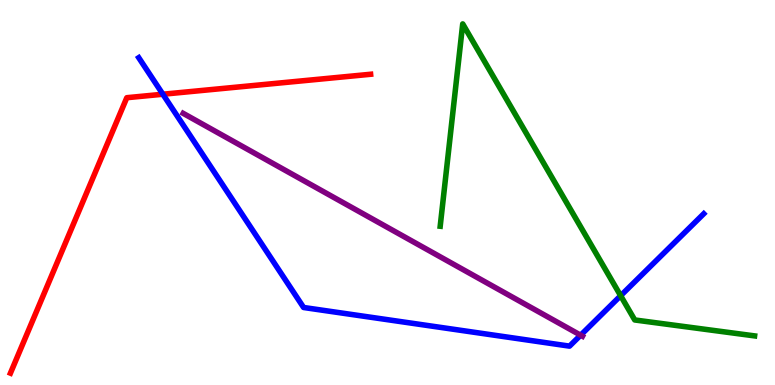[{'lines': ['blue', 'red'], 'intersections': [{'x': 2.1, 'y': 7.55}]}, {'lines': ['green', 'red'], 'intersections': []}, {'lines': ['purple', 'red'], 'intersections': []}, {'lines': ['blue', 'green'], 'intersections': [{'x': 8.01, 'y': 2.32}]}, {'lines': ['blue', 'purple'], 'intersections': [{'x': 7.49, 'y': 1.29}]}, {'lines': ['green', 'purple'], 'intersections': []}]